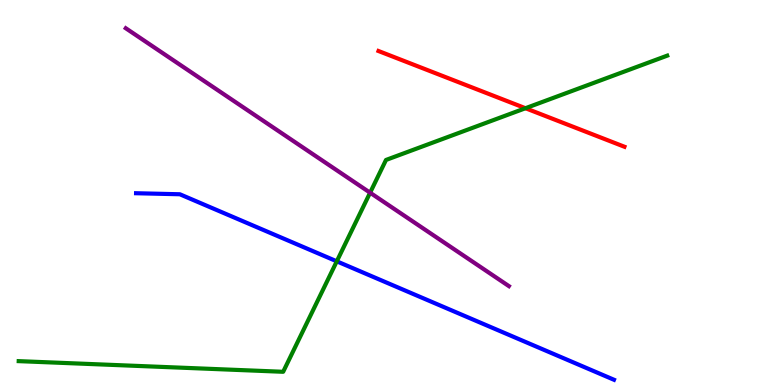[{'lines': ['blue', 'red'], 'intersections': []}, {'lines': ['green', 'red'], 'intersections': [{'x': 6.78, 'y': 7.19}]}, {'lines': ['purple', 'red'], 'intersections': []}, {'lines': ['blue', 'green'], 'intersections': [{'x': 4.35, 'y': 3.21}]}, {'lines': ['blue', 'purple'], 'intersections': []}, {'lines': ['green', 'purple'], 'intersections': [{'x': 4.78, 'y': 4.99}]}]